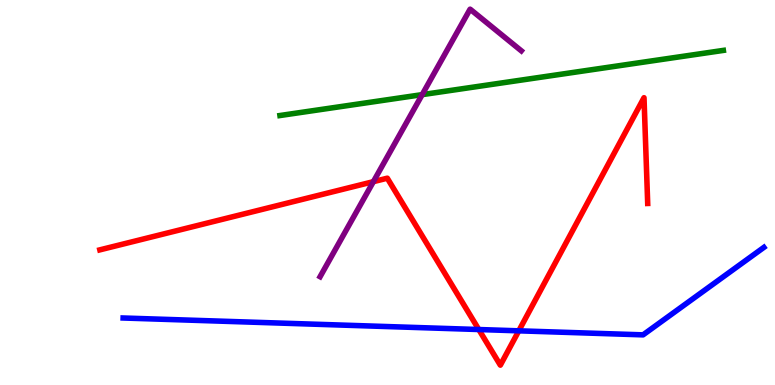[{'lines': ['blue', 'red'], 'intersections': [{'x': 6.18, 'y': 1.44}, {'x': 6.69, 'y': 1.41}]}, {'lines': ['green', 'red'], 'intersections': []}, {'lines': ['purple', 'red'], 'intersections': [{'x': 4.82, 'y': 5.28}]}, {'lines': ['blue', 'green'], 'intersections': []}, {'lines': ['blue', 'purple'], 'intersections': []}, {'lines': ['green', 'purple'], 'intersections': [{'x': 5.45, 'y': 7.54}]}]